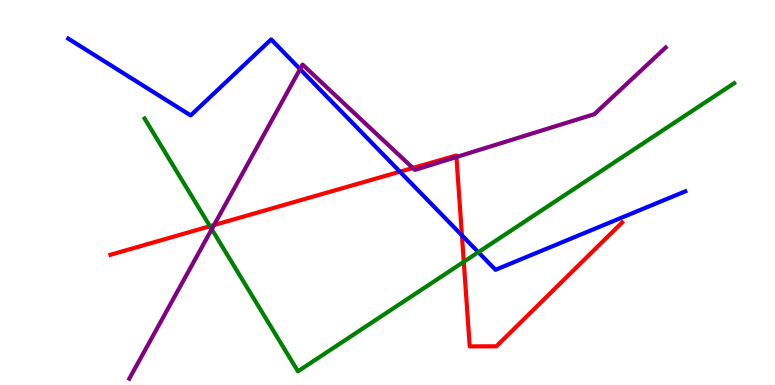[{'lines': ['blue', 'red'], 'intersections': [{'x': 5.16, 'y': 5.54}, {'x': 5.96, 'y': 3.89}]}, {'lines': ['green', 'red'], 'intersections': [{'x': 2.71, 'y': 4.12}, {'x': 5.98, 'y': 3.2}]}, {'lines': ['purple', 'red'], 'intersections': [{'x': 2.76, 'y': 4.15}, {'x': 5.33, 'y': 5.64}, {'x': 5.89, 'y': 5.92}]}, {'lines': ['blue', 'green'], 'intersections': [{'x': 6.17, 'y': 3.45}]}, {'lines': ['blue', 'purple'], 'intersections': [{'x': 3.87, 'y': 8.21}]}, {'lines': ['green', 'purple'], 'intersections': [{'x': 2.73, 'y': 4.05}]}]